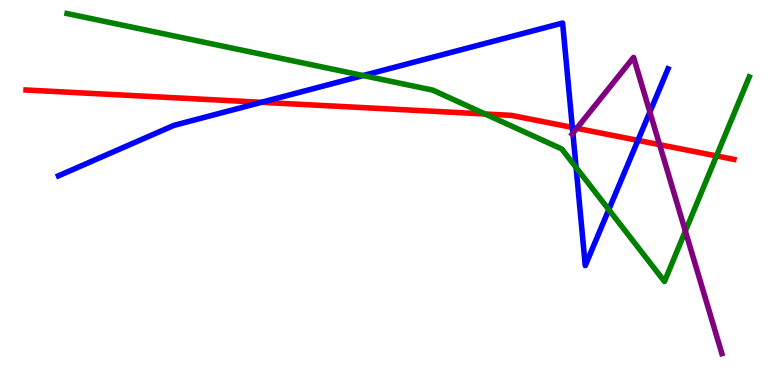[{'lines': ['blue', 'red'], 'intersections': [{'x': 3.37, 'y': 7.34}, {'x': 7.39, 'y': 6.69}, {'x': 8.23, 'y': 6.35}]}, {'lines': ['green', 'red'], 'intersections': [{'x': 6.26, 'y': 7.04}, {'x': 9.25, 'y': 5.95}]}, {'lines': ['purple', 'red'], 'intersections': [{'x': 7.44, 'y': 6.67}, {'x': 8.51, 'y': 6.24}]}, {'lines': ['blue', 'green'], 'intersections': [{'x': 4.69, 'y': 8.04}, {'x': 7.43, 'y': 5.65}, {'x': 7.86, 'y': 4.55}]}, {'lines': ['blue', 'purple'], 'intersections': [{'x': 7.39, 'y': 6.54}, {'x': 8.39, 'y': 7.09}]}, {'lines': ['green', 'purple'], 'intersections': [{'x': 8.84, 'y': 4.0}]}]